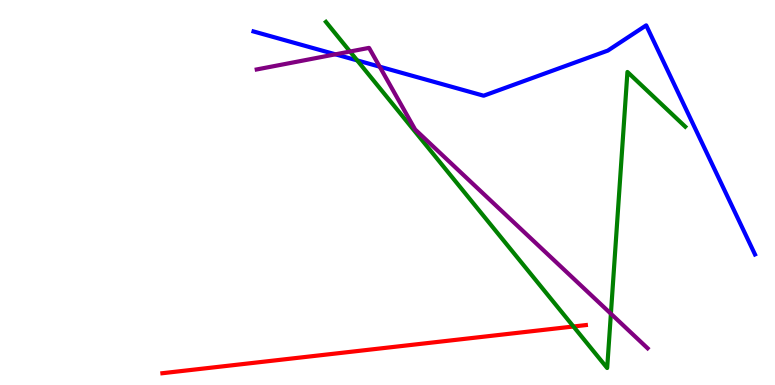[{'lines': ['blue', 'red'], 'intersections': []}, {'lines': ['green', 'red'], 'intersections': [{'x': 7.4, 'y': 1.52}]}, {'lines': ['purple', 'red'], 'intersections': []}, {'lines': ['blue', 'green'], 'intersections': [{'x': 4.61, 'y': 8.43}]}, {'lines': ['blue', 'purple'], 'intersections': [{'x': 4.33, 'y': 8.59}, {'x': 4.9, 'y': 8.27}]}, {'lines': ['green', 'purple'], 'intersections': [{'x': 4.52, 'y': 8.66}, {'x': 7.88, 'y': 1.85}]}]